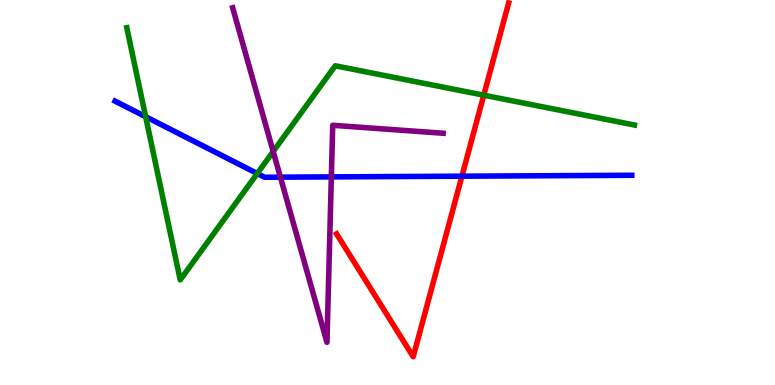[{'lines': ['blue', 'red'], 'intersections': [{'x': 5.96, 'y': 5.42}]}, {'lines': ['green', 'red'], 'intersections': [{'x': 6.24, 'y': 7.53}]}, {'lines': ['purple', 'red'], 'intersections': []}, {'lines': ['blue', 'green'], 'intersections': [{'x': 1.88, 'y': 6.97}, {'x': 3.32, 'y': 5.49}]}, {'lines': ['blue', 'purple'], 'intersections': [{'x': 3.62, 'y': 5.4}, {'x': 4.28, 'y': 5.41}]}, {'lines': ['green', 'purple'], 'intersections': [{'x': 3.52, 'y': 6.06}]}]